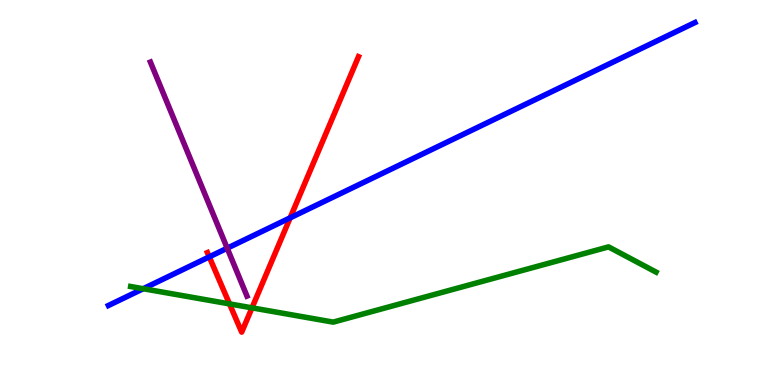[{'lines': ['blue', 'red'], 'intersections': [{'x': 2.7, 'y': 3.33}, {'x': 3.74, 'y': 4.34}]}, {'lines': ['green', 'red'], 'intersections': [{'x': 2.96, 'y': 2.11}, {'x': 3.25, 'y': 2.0}]}, {'lines': ['purple', 'red'], 'intersections': []}, {'lines': ['blue', 'green'], 'intersections': [{'x': 1.85, 'y': 2.5}]}, {'lines': ['blue', 'purple'], 'intersections': [{'x': 2.93, 'y': 3.55}]}, {'lines': ['green', 'purple'], 'intersections': []}]